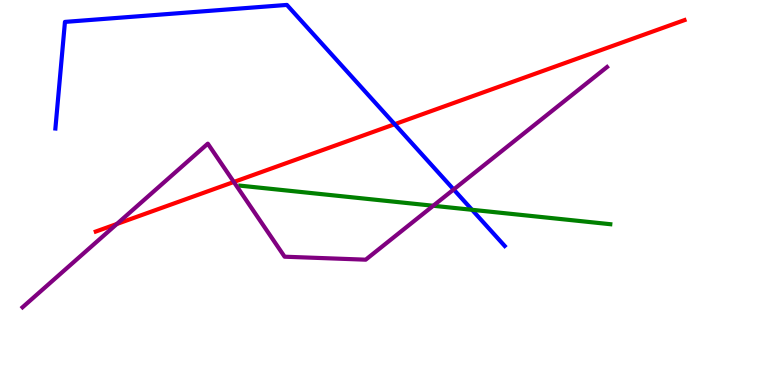[{'lines': ['blue', 'red'], 'intersections': [{'x': 5.09, 'y': 6.77}]}, {'lines': ['green', 'red'], 'intersections': []}, {'lines': ['purple', 'red'], 'intersections': [{'x': 1.51, 'y': 4.18}, {'x': 3.02, 'y': 5.27}]}, {'lines': ['blue', 'green'], 'intersections': [{'x': 6.09, 'y': 4.55}]}, {'lines': ['blue', 'purple'], 'intersections': [{'x': 5.85, 'y': 5.08}]}, {'lines': ['green', 'purple'], 'intersections': [{'x': 5.59, 'y': 4.66}]}]